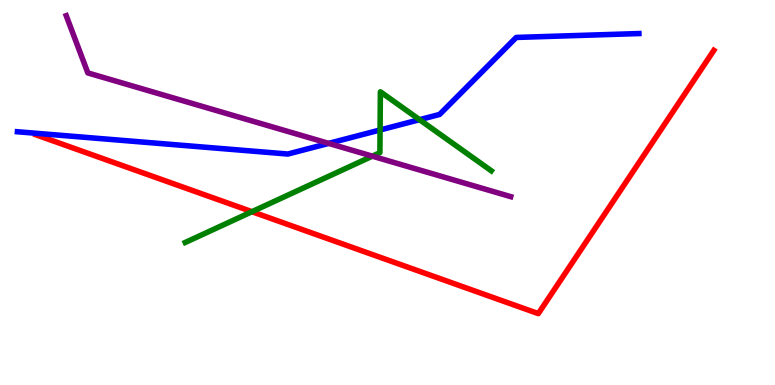[{'lines': ['blue', 'red'], 'intersections': []}, {'lines': ['green', 'red'], 'intersections': [{'x': 3.25, 'y': 4.5}]}, {'lines': ['purple', 'red'], 'intersections': []}, {'lines': ['blue', 'green'], 'intersections': [{'x': 4.9, 'y': 6.62}, {'x': 5.41, 'y': 6.89}]}, {'lines': ['blue', 'purple'], 'intersections': [{'x': 4.24, 'y': 6.28}]}, {'lines': ['green', 'purple'], 'intersections': [{'x': 4.8, 'y': 5.94}]}]